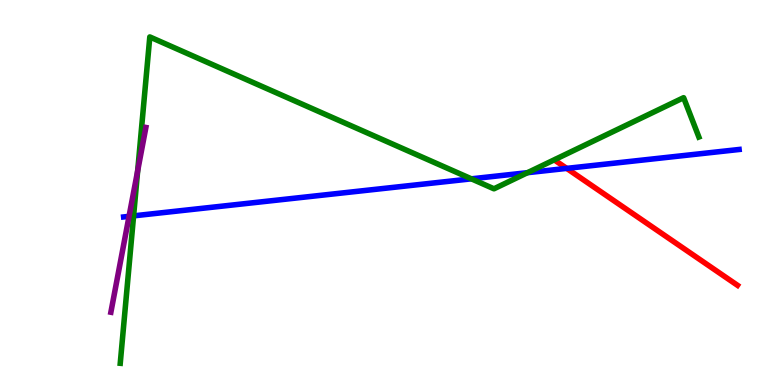[{'lines': ['blue', 'red'], 'intersections': [{'x': 7.31, 'y': 5.63}]}, {'lines': ['green', 'red'], 'intersections': []}, {'lines': ['purple', 'red'], 'intersections': []}, {'lines': ['blue', 'green'], 'intersections': [{'x': 1.72, 'y': 4.39}, {'x': 6.08, 'y': 5.36}, {'x': 6.81, 'y': 5.51}]}, {'lines': ['blue', 'purple'], 'intersections': [{'x': 1.67, 'y': 4.38}]}, {'lines': ['green', 'purple'], 'intersections': [{'x': 1.78, 'y': 5.56}]}]